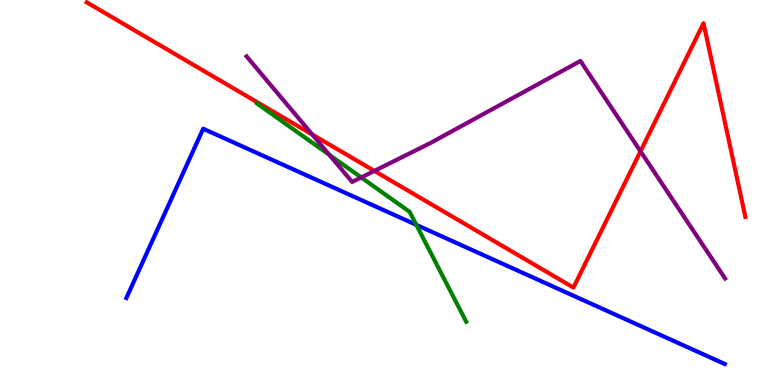[{'lines': ['blue', 'red'], 'intersections': []}, {'lines': ['green', 'red'], 'intersections': []}, {'lines': ['purple', 'red'], 'intersections': [{'x': 4.03, 'y': 6.51}, {'x': 4.83, 'y': 5.56}, {'x': 8.26, 'y': 6.07}]}, {'lines': ['blue', 'green'], 'intersections': [{'x': 5.37, 'y': 4.16}]}, {'lines': ['blue', 'purple'], 'intersections': []}, {'lines': ['green', 'purple'], 'intersections': [{'x': 4.25, 'y': 5.98}, {'x': 4.66, 'y': 5.39}]}]